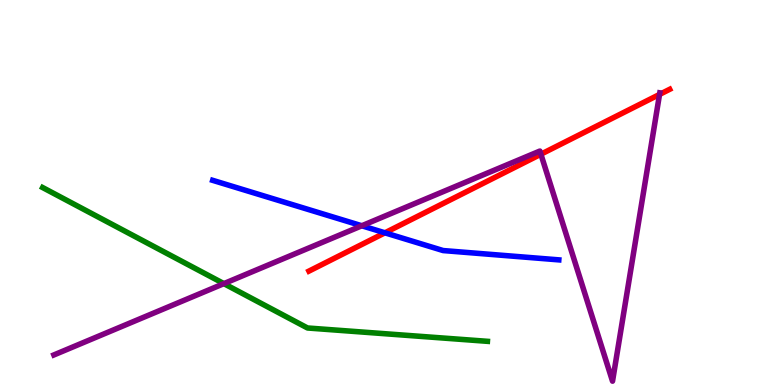[{'lines': ['blue', 'red'], 'intersections': [{'x': 4.97, 'y': 3.95}]}, {'lines': ['green', 'red'], 'intersections': []}, {'lines': ['purple', 'red'], 'intersections': [{'x': 6.98, 'y': 5.99}, {'x': 8.51, 'y': 7.55}]}, {'lines': ['blue', 'green'], 'intersections': []}, {'lines': ['blue', 'purple'], 'intersections': [{'x': 4.67, 'y': 4.14}]}, {'lines': ['green', 'purple'], 'intersections': [{'x': 2.89, 'y': 2.63}]}]